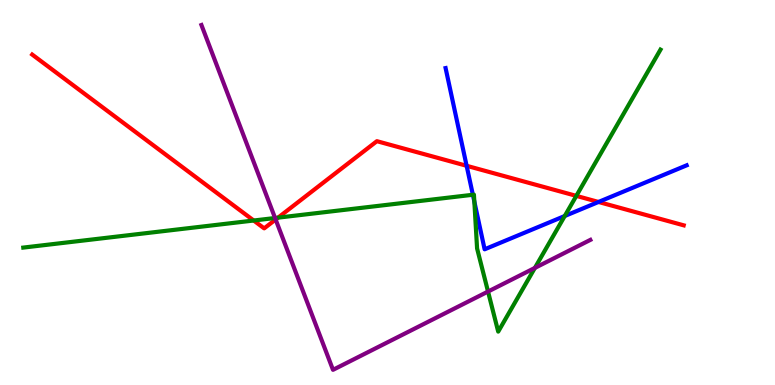[{'lines': ['blue', 'red'], 'intersections': [{'x': 6.02, 'y': 5.69}, {'x': 7.72, 'y': 4.75}]}, {'lines': ['green', 'red'], 'intersections': [{'x': 3.27, 'y': 4.27}, {'x': 3.59, 'y': 4.35}, {'x': 7.44, 'y': 4.91}]}, {'lines': ['purple', 'red'], 'intersections': [{'x': 3.56, 'y': 4.3}]}, {'lines': ['blue', 'green'], 'intersections': [{'x': 6.1, 'y': 4.94}, {'x': 6.12, 'y': 4.76}, {'x': 7.29, 'y': 4.39}]}, {'lines': ['blue', 'purple'], 'intersections': []}, {'lines': ['green', 'purple'], 'intersections': [{'x': 3.55, 'y': 4.34}, {'x': 6.3, 'y': 2.43}, {'x': 6.9, 'y': 3.04}]}]